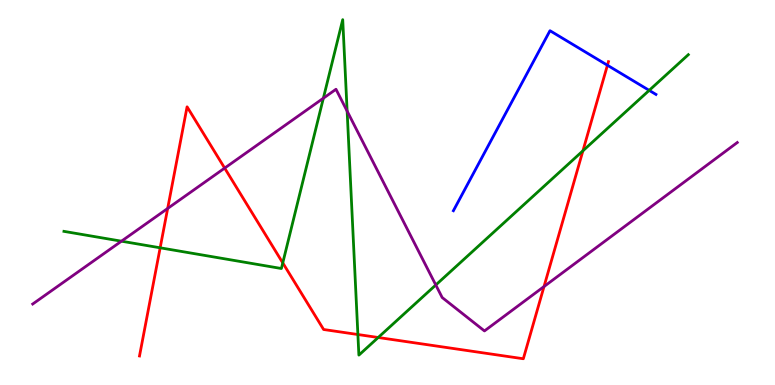[{'lines': ['blue', 'red'], 'intersections': [{'x': 7.84, 'y': 8.31}]}, {'lines': ['green', 'red'], 'intersections': [{'x': 2.07, 'y': 3.56}, {'x': 3.65, 'y': 3.17}, {'x': 4.62, 'y': 1.31}, {'x': 4.88, 'y': 1.23}, {'x': 7.52, 'y': 6.08}]}, {'lines': ['purple', 'red'], 'intersections': [{'x': 2.16, 'y': 4.59}, {'x': 2.9, 'y': 5.63}, {'x': 7.02, 'y': 2.56}]}, {'lines': ['blue', 'green'], 'intersections': [{'x': 8.38, 'y': 7.65}]}, {'lines': ['blue', 'purple'], 'intersections': []}, {'lines': ['green', 'purple'], 'intersections': [{'x': 1.57, 'y': 3.74}, {'x': 4.17, 'y': 7.45}, {'x': 4.48, 'y': 7.11}, {'x': 5.62, 'y': 2.6}]}]